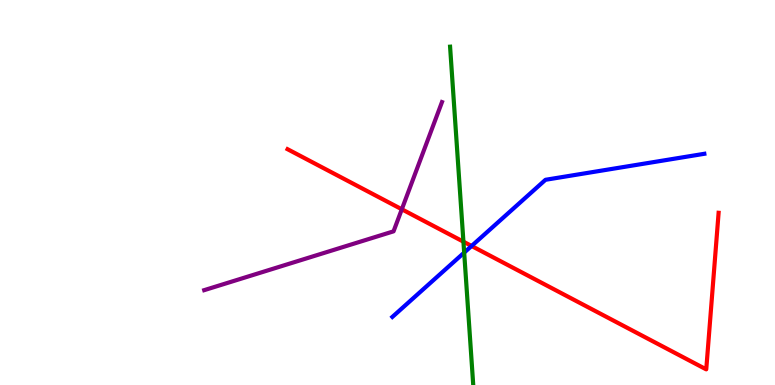[{'lines': ['blue', 'red'], 'intersections': [{'x': 6.09, 'y': 3.61}]}, {'lines': ['green', 'red'], 'intersections': [{'x': 5.98, 'y': 3.72}]}, {'lines': ['purple', 'red'], 'intersections': [{'x': 5.18, 'y': 4.56}]}, {'lines': ['blue', 'green'], 'intersections': [{'x': 5.99, 'y': 3.44}]}, {'lines': ['blue', 'purple'], 'intersections': []}, {'lines': ['green', 'purple'], 'intersections': []}]